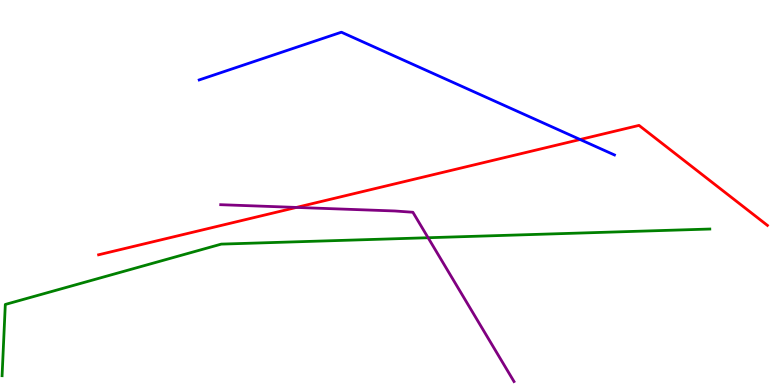[{'lines': ['blue', 'red'], 'intersections': [{'x': 7.49, 'y': 6.38}]}, {'lines': ['green', 'red'], 'intersections': []}, {'lines': ['purple', 'red'], 'intersections': [{'x': 3.82, 'y': 4.61}]}, {'lines': ['blue', 'green'], 'intersections': []}, {'lines': ['blue', 'purple'], 'intersections': []}, {'lines': ['green', 'purple'], 'intersections': [{'x': 5.52, 'y': 3.83}]}]